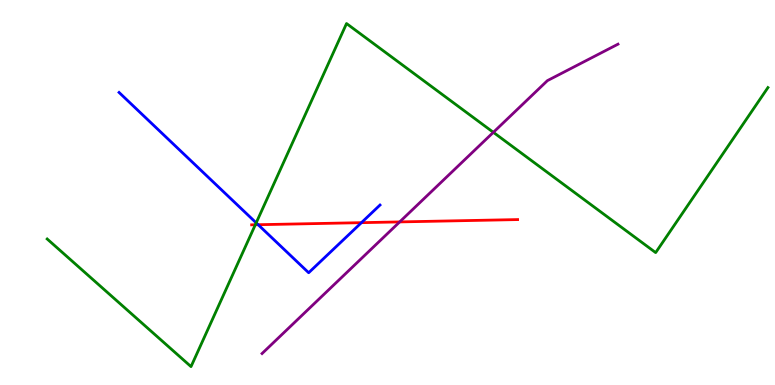[{'lines': ['blue', 'red'], 'intersections': [{'x': 3.33, 'y': 4.16}, {'x': 4.66, 'y': 4.22}]}, {'lines': ['green', 'red'], 'intersections': [{'x': 3.29, 'y': 4.16}]}, {'lines': ['purple', 'red'], 'intersections': [{'x': 5.16, 'y': 4.24}]}, {'lines': ['blue', 'green'], 'intersections': [{'x': 3.31, 'y': 4.21}]}, {'lines': ['blue', 'purple'], 'intersections': []}, {'lines': ['green', 'purple'], 'intersections': [{'x': 6.37, 'y': 6.56}]}]